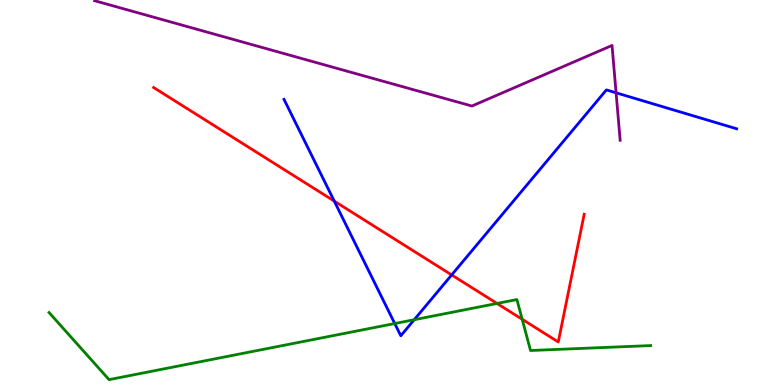[{'lines': ['blue', 'red'], 'intersections': [{'x': 4.31, 'y': 4.78}, {'x': 5.83, 'y': 2.86}]}, {'lines': ['green', 'red'], 'intersections': [{'x': 6.41, 'y': 2.12}, {'x': 6.74, 'y': 1.71}]}, {'lines': ['purple', 'red'], 'intersections': []}, {'lines': ['blue', 'green'], 'intersections': [{'x': 5.09, 'y': 1.6}, {'x': 5.34, 'y': 1.7}]}, {'lines': ['blue', 'purple'], 'intersections': [{'x': 7.95, 'y': 7.59}]}, {'lines': ['green', 'purple'], 'intersections': []}]